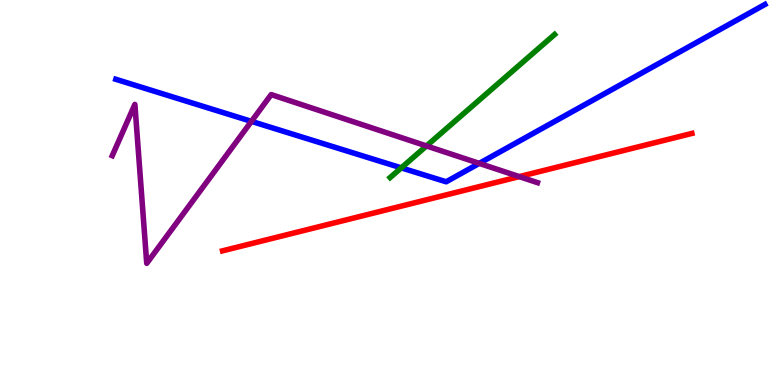[{'lines': ['blue', 'red'], 'intersections': []}, {'lines': ['green', 'red'], 'intersections': []}, {'lines': ['purple', 'red'], 'intersections': [{'x': 6.7, 'y': 5.41}]}, {'lines': ['blue', 'green'], 'intersections': [{'x': 5.18, 'y': 5.64}]}, {'lines': ['blue', 'purple'], 'intersections': [{'x': 3.24, 'y': 6.85}, {'x': 6.18, 'y': 5.76}]}, {'lines': ['green', 'purple'], 'intersections': [{'x': 5.5, 'y': 6.21}]}]